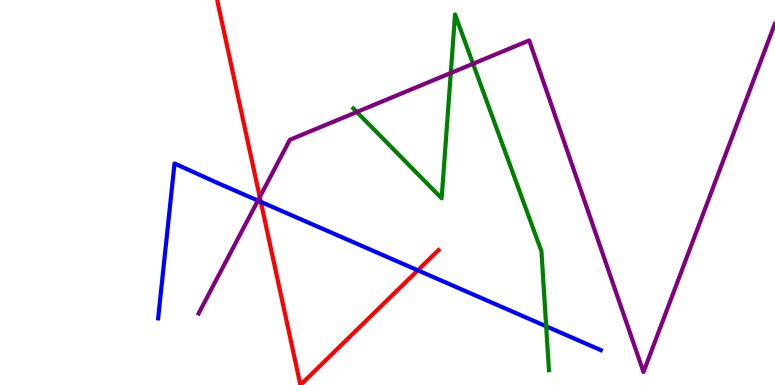[{'lines': ['blue', 'red'], 'intersections': [{'x': 3.37, 'y': 4.76}, {'x': 5.39, 'y': 2.98}]}, {'lines': ['green', 'red'], 'intersections': []}, {'lines': ['purple', 'red'], 'intersections': [{'x': 3.35, 'y': 4.88}]}, {'lines': ['blue', 'green'], 'intersections': [{'x': 7.05, 'y': 1.52}]}, {'lines': ['blue', 'purple'], 'intersections': [{'x': 3.33, 'y': 4.79}]}, {'lines': ['green', 'purple'], 'intersections': [{'x': 4.6, 'y': 7.09}, {'x': 5.82, 'y': 8.1}, {'x': 6.1, 'y': 8.34}]}]